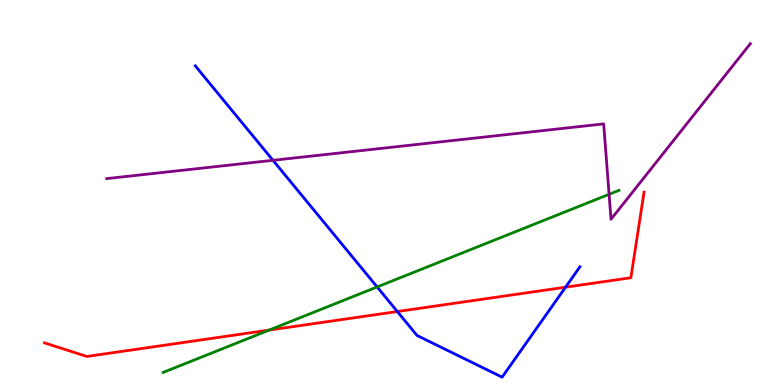[{'lines': ['blue', 'red'], 'intersections': [{'x': 5.13, 'y': 1.91}, {'x': 7.3, 'y': 2.54}]}, {'lines': ['green', 'red'], 'intersections': [{'x': 3.47, 'y': 1.43}]}, {'lines': ['purple', 'red'], 'intersections': []}, {'lines': ['blue', 'green'], 'intersections': [{'x': 4.87, 'y': 2.55}]}, {'lines': ['blue', 'purple'], 'intersections': [{'x': 3.52, 'y': 5.84}]}, {'lines': ['green', 'purple'], 'intersections': [{'x': 7.86, 'y': 4.95}]}]